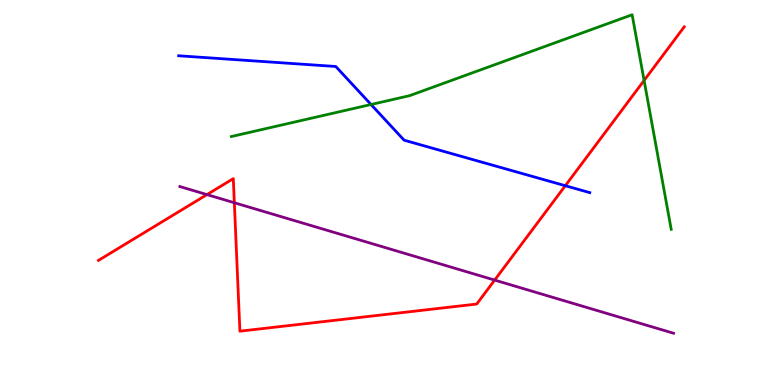[{'lines': ['blue', 'red'], 'intersections': [{'x': 7.29, 'y': 5.18}]}, {'lines': ['green', 'red'], 'intersections': [{'x': 8.31, 'y': 7.91}]}, {'lines': ['purple', 'red'], 'intersections': [{'x': 2.67, 'y': 4.95}, {'x': 3.02, 'y': 4.73}, {'x': 6.38, 'y': 2.72}]}, {'lines': ['blue', 'green'], 'intersections': [{'x': 4.79, 'y': 7.29}]}, {'lines': ['blue', 'purple'], 'intersections': []}, {'lines': ['green', 'purple'], 'intersections': []}]